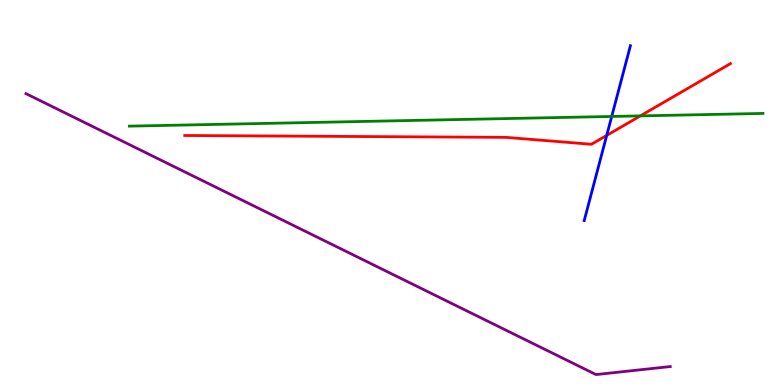[{'lines': ['blue', 'red'], 'intersections': [{'x': 7.83, 'y': 6.48}]}, {'lines': ['green', 'red'], 'intersections': [{'x': 8.26, 'y': 6.99}]}, {'lines': ['purple', 'red'], 'intersections': []}, {'lines': ['blue', 'green'], 'intersections': [{'x': 7.89, 'y': 6.98}]}, {'lines': ['blue', 'purple'], 'intersections': []}, {'lines': ['green', 'purple'], 'intersections': []}]